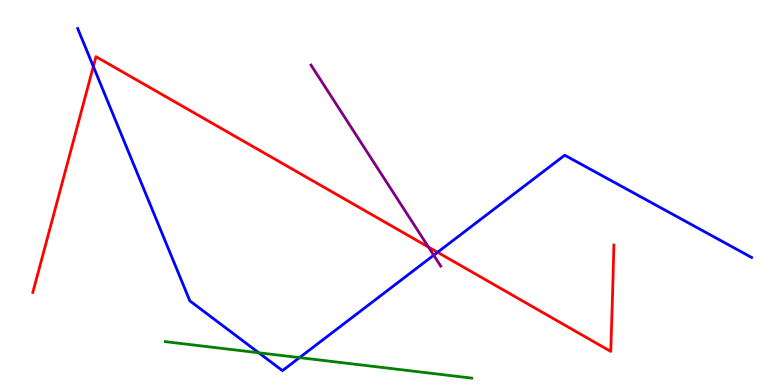[{'lines': ['blue', 'red'], 'intersections': [{'x': 1.2, 'y': 8.27}, {'x': 5.65, 'y': 3.45}]}, {'lines': ['green', 'red'], 'intersections': []}, {'lines': ['purple', 'red'], 'intersections': [{'x': 5.53, 'y': 3.58}]}, {'lines': ['blue', 'green'], 'intersections': [{'x': 3.34, 'y': 0.837}, {'x': 3.86, 'y': 0.711}]}, {'lines': ['blue', 'purple'], 'intersections': [{'x': 5.6, 'y': 3.37}]}, {'lines': ['green', 'purple'], 'intersections': []}]